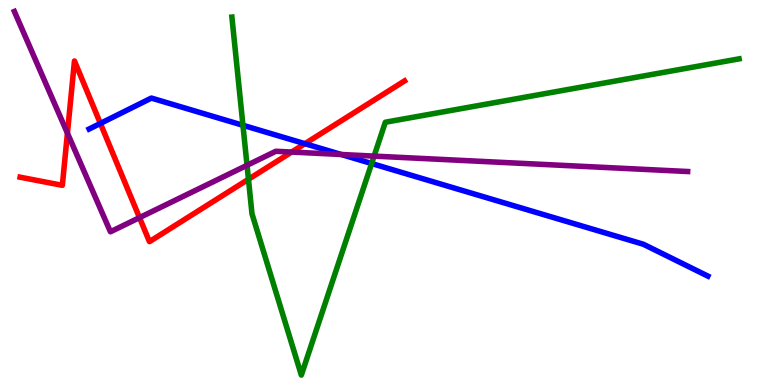[{'lines': ['blue', 'red'], 'intersections': [{'x': 1.3, 'y': 6.79}, {'x': 3.93, 'y': 6.27}]}, {'lines': ['green', 'red'], 'intersections': [{'x': 3.21, 'y': 5.34}]}, {'lines': ['purple', 'red'], 'intersections': [{'x': 0.87, 'y': 6.54}, {'x': 1.8, 'y': 4.35}, {'x': 3.76, 'y': 6.05}]}, {'lines': ['blue', 'green'], 'intersections': [{'x': 3.13, 'y': 6.75}, {'x': 4.8, 'y': 5.75}]}, {'lines': ['blue', 'purple'], 'intersections': [{'x': 4.4, 'y': 5.99}]}, {'lines': ['green', 'purple'], 'intersections': [{'x': 3.19, 'y': 5.71}, {'x': 4.83, 'y': 5.95}]}]